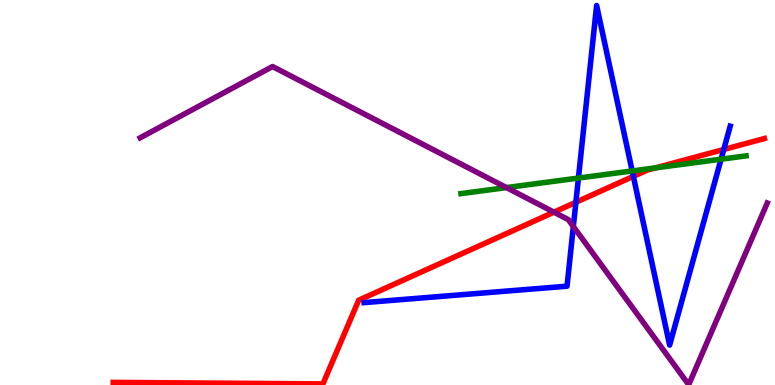[{'lines': ['blue', 'red'], 'intersections': [{'x': 7.43, 'y': 4.75}, {'x': 8.17, 'y': 5.42}, {'x': 9.34, 'y': 6.12}]}, {'lines': ['green', 'red'], 'intersections': [{'x': 8.46, 'y': 5.64}]}, {'lines': ['purple', 'red'], 'intersections': [{'x': 7.15, 'y': 4.49}]}, {'lines': ['blue', 'green'], 'intersections': [{'x': 7.46, 'y': 5.38}, {'x': 8.16, 'y': 5.56}, {'x': 9.3, 'y': 5.87}]}, {'lines': ['blue', 'purple'], 'intersections': [{'x': 7.4, 'y': 4.12}]}, {'lines': ['green', 'purple'], 'intersections': [{'x': 6.53, 'y': 5.13}]}]